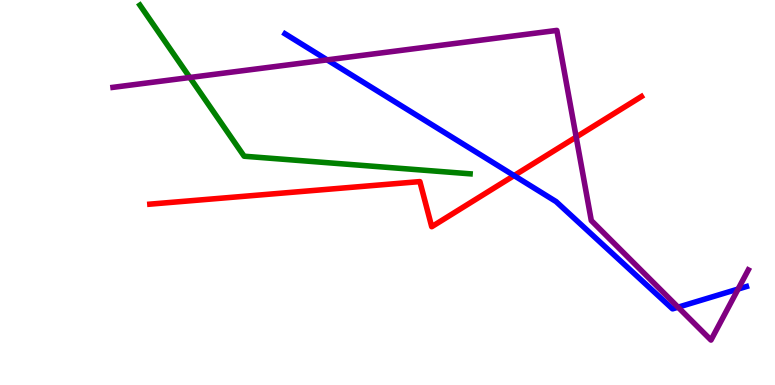[{'lines': ['blue', 'red'], 'intersections': [{'x': 6.63, 'y': 5.44}]}, {'lines': ['green', 'red'], 'intersections': []}, {'lines': ['purple', 'red'], 'intersections': [{'x': 7.43, 'y': 6.44}]}, {'lines': ['blue', 'green'], 'intersections': []}, {'lines': ['blue', 'purple'], 'intersections': [{'x': 4.22, 'y': 8.44}, {'x': 8.75, 'y': 2.02}, {'x': 9.52, 'y': 2.49}]}, {'lines': ['green', 'purple'], 'intersections': [{'x': 2.45, 'y': 7.99}]}]